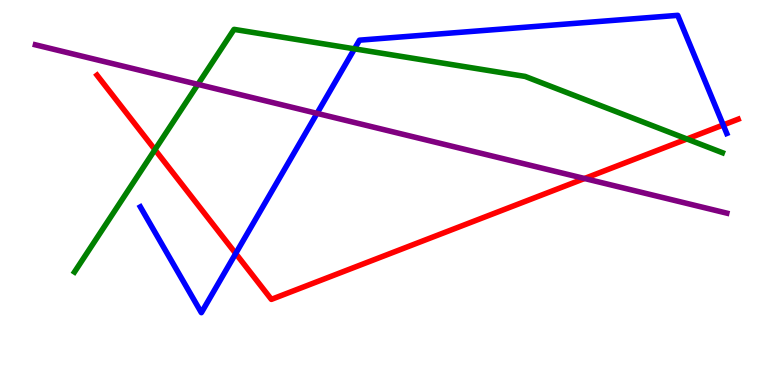[{'lines': ['blue', 'red'], 'intersections': [{'x': 3.04, 'y': 3.42}, {'x': 9.33, 'y': 6.75}]}, {'lines': ['green', 'red'], 'intersections': [{'x': 2.0, 'y': 6.11}, {'x': 8.86, 'y': 6.39}]}, {'lines': ['purple', 'red'], 'intersections': [{'x': 7.54, 'y': 5.36}]}, {'lines': ['blue', 'green'], 'intersections': [{'x': 4.57, 'y': 8.73}]}, {'lines': ['blue', 'purple'], 'intersections': [{'x': 4.09, 'y': 7.06}]}, {'lines': ['green', 'purple'], 'intersections': [{'x': 2.55, 'y': 7.81}]}]